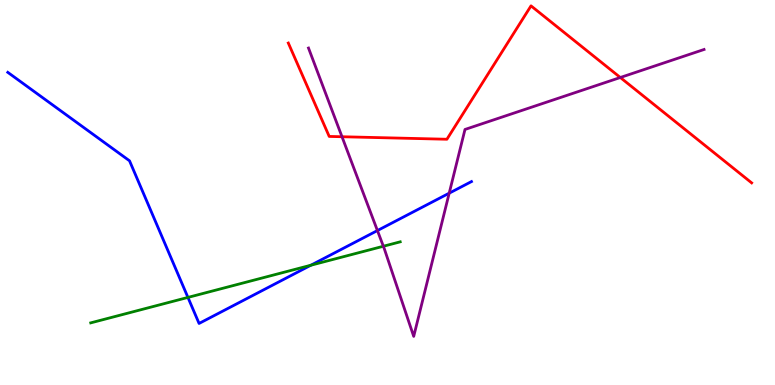[{'lines': ['blue', 'red'], 'intersections': []}, {'lines': ['green', 'red'], 'intersections': []}, {'lines': ['purple', 'red'], 'intersections': [{'x': 4.41, 'y': 6.45}, {'x': 8.0, 'y': 7.99}]}, {'lines': ['blue', 'green'], 'intersections': [{'x': 2.43, 'y': 2.27}, {'x': 4.01, 'y': 3.11}]}, {'lines': ['blue', 'purple'], 'intersections': [{'x': 4.87, 'y': 4.01}, {'x': 5.8, 'y': 4.98}]}, {'lines': ['green', 'purple'], 'intersections': [{'x': 4.95, 'y': 3.6}]}]